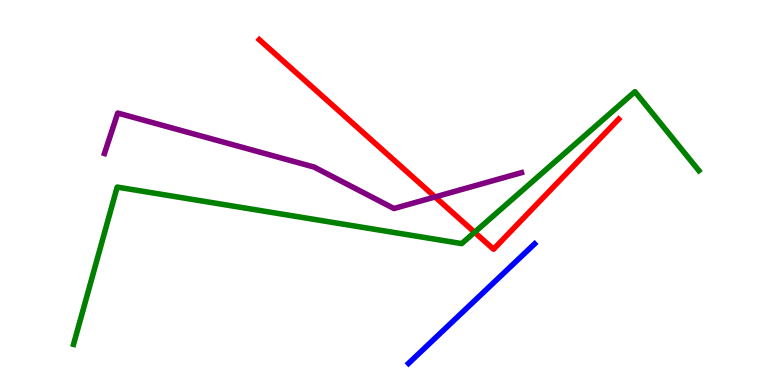[{'lines': ['blue', 'red'], 'intersections': []}, {'lines': ['green', 'red'], 'intersections': [{'x': 6.12, 'y': 3.97}]}, {'lines': ['purple', 'red'], 'intersections': [{'x': 5.61, 'y': 4.88}]}, {'lines': ['blue', 'green'], 'intersections': []}, {'lines': ['blue', 'purple'], 'intersections': []}, {'lines': ['green', 'purple'], 'intersections': []}]